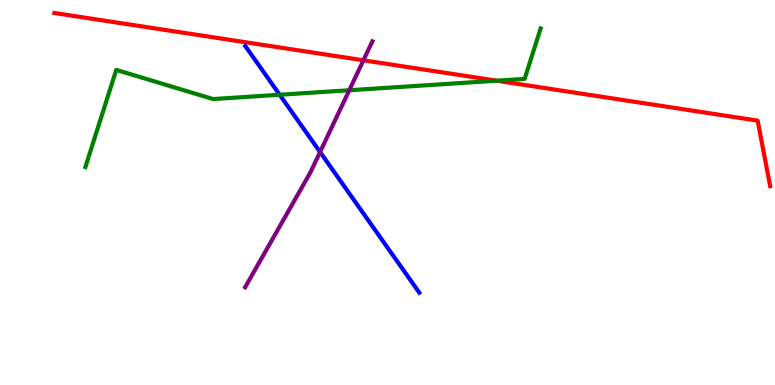[{'lines': ['blue', 'red'], 'intersections': []}, {'lines': ['green', 'red'], 'intersections': [{'x': 6.41, 'y': 7.9}]}, {'lines': ['purple', 'red'], 'intersections': [{'x': 4.69, 'y': 8.43}]}, {'lines': ['blue', 'green'], 'intersections': [{'x': 3.61, 'y': 7.54}]}, {'lines': ['blue', 'purple'], 'intersections': [{'x': 4.13, 'y': 6.05}]}, {'lines': ['green', 'purple'], 'intersections': [{'x': 4.51, 'y': 7.66}]}]